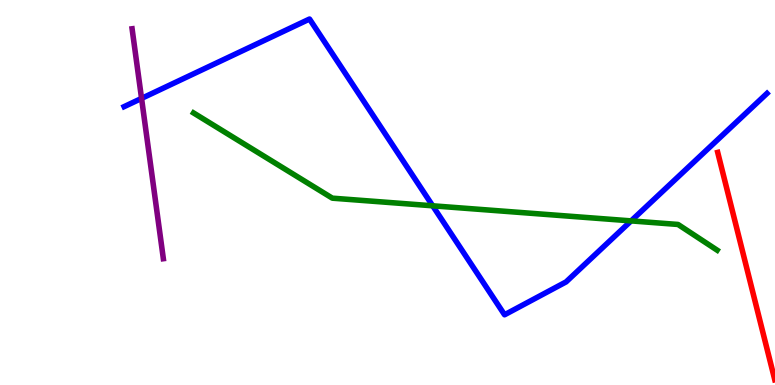[{'lines': ['blue', 'red'], 'intersections': []}, {'lines': ['green', 'red'], 'intersections': []}, {'lines': ['purple', 'red'], 'intersections': []}, {'lines': ['blue', 'green'], 'intersections': [{'x': 5.58, 'y': 4.65}, {'x': 8.14, 'y': 4.26}]}, {'lines': ['blue', 'purple'], 'intersections': [{'x': 1.83, 'y': 7.44}]}, {'lines': ['green', 'purple'], 'intersections': []}]